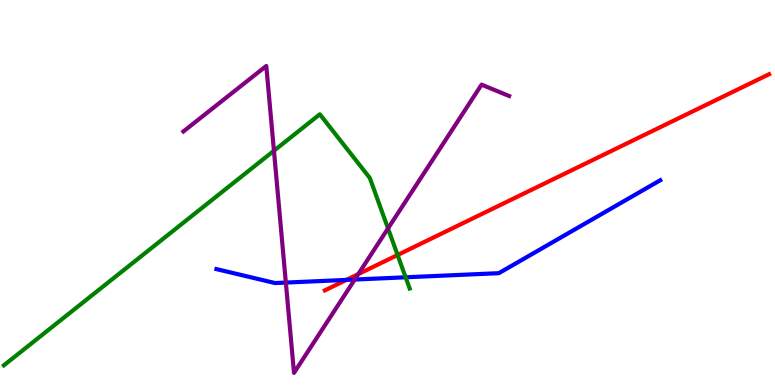[{'lines': ['blue', 'red'], 'intersections': [{'x': 4.47, 'y': 2.73}]}, {'lines': ['green', 'red'], 'intersections': [{'x': 5.13, 'y': 3.38}]}, {'lines': ['purple', 'red'], 'intersections': [{'x': 4.62, 'y': 2.88}]}, {'lines': ['blue', 'green'], 'intersections': [{'x': 5.23, 'y': 2.8}]}, {'lines': ['blue', 'purple'], 'intersections': [{'x': 3.69, 'y': 2.66}, {'x': 4.58, 'y': 2.74}]}, {'lines': ['green', 'purple'], 'intersections': [{'x': 3.53, 'y': 6.08}, {'x': 5.01, 'y': 4.07}]}]